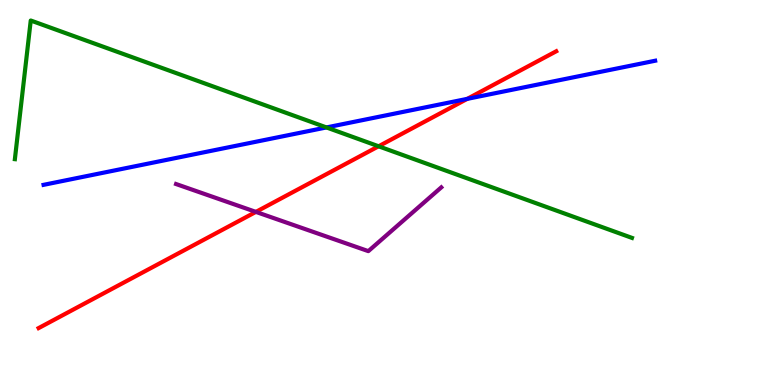[{'lines': ['blue', 'red'], 'intersections': [{'x': 6.03, 'y': 7.43}]}, {'lines': ['green', 'red'], 'intersections': [{'x': 4.89, 'y': 6.2}]}, {'lines': ['purple', 'red'], 'intersections': [{'x': 3.3, 'y': 4.5}]}, {'lines': ['blue', 'green'], 'intersections': [{'x': 4.21, 'y': 6.69}]}, {'lines': ['blue', 'purple'], 'intersections': []}, {'lines': ['green', 'purple'], 'intersections': []}]